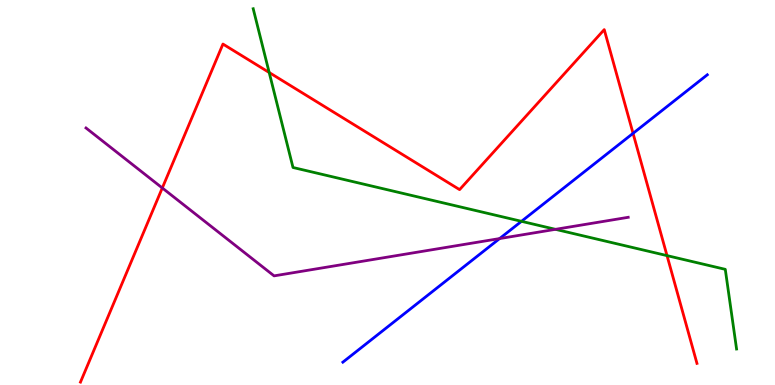[{'lines': ['blue', 'red'], 'intersections': [{'x': 8.17, 'y': 6.54}]}, {'lines': ['green', 'red'], 'intersections': [{'x': 3.47, 'y': 8.12}, {'x': 8.61, 'y': 3.36}]}, {'lines': ['purple', 'red'], 'intersections': [{'x': 2.09, 'y': 5.12}]}, {'lines': ['blue', 'green'], 'intersections': [{'x': 6.73, 'y': 4.25}]}, {'lines': ['blue', 'purple'], 'intersections': [{'x': 6.45, 'y': 3.8}]}, {'lines': ['green', 'purple'], 'intersections': [{'x': 7.17, 'y': 4.04}]}]